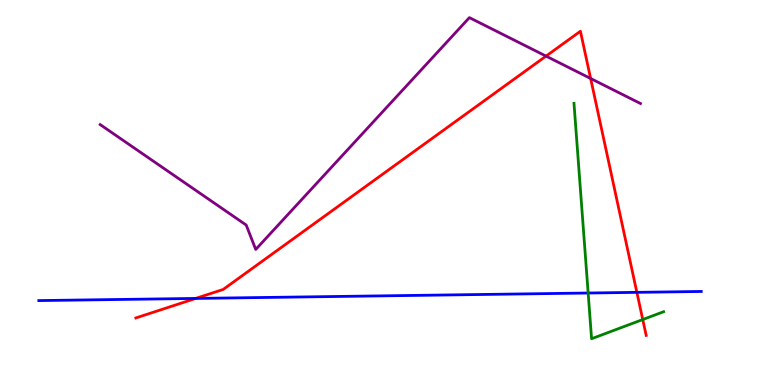[{'lines': ['blue', 'red'], 'intersections': [{'x': 2.52, 'y': 2.25}, {'x': 8.22, 'y': 2.41}]}, {'lines': ['green', 'red'], 'intersections': [{'x': 8.29, 'y': 1.7}]}, {'lines': ['purple', 'red'], 'intersections': [{'x': 7.05, 'y': 8.54}, {'x': 7.62, 'y': 7.96}]}, {'lines': ['blue', 'green'], 'intersections': [{'x': 7.59, 'y': 2.39}]}, {'lines': ['blue', 'purple'], 'intersections': []}, {'lines': ['green', 'purple'], 'intersections': []}]